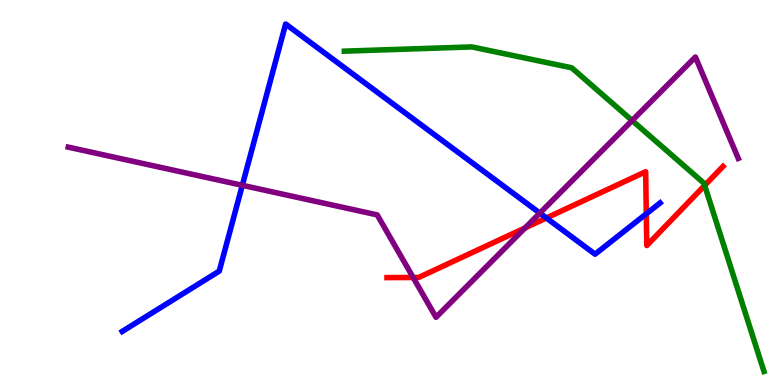[{'lines': ['blue', 'red'], 'intersections': [{'x': 7.05, 'y': 4.34}, {'x': 8.34, 'y': 4.45}]}, {'lines': ['green', 'red'], 'intersections': [{'x': 9.09, 'y': 5.18}]}, {'lines': ['purple', 'red'], 'intersections': [{'x': 5.33, 'y': 2.79}, {'x': 6.78, 'y': 4.08}]}, {'lines': ['blue', 'green'], 'intersections': []}, {'lines': ['blue', 'purple'], 'intersections': [{'x': 3.13, 'y': 5.19}, {'x': 6.97, 'y': 4.46}]}, {'lines': ['green', 'purple'], 'intersections': [{'x': 8.16, 'y': 6.87}]}]